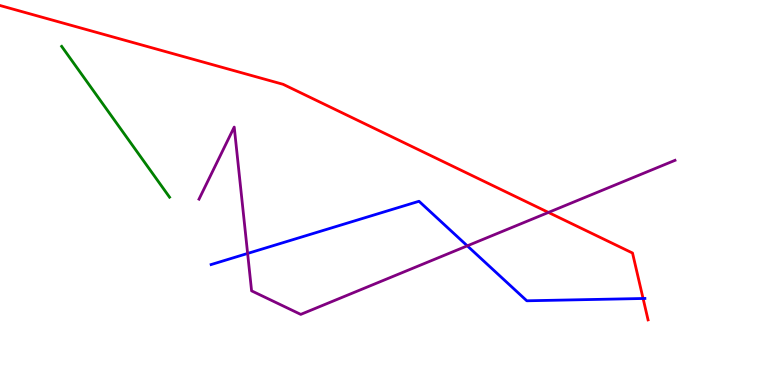[{'lines': ['blue', 'red'], 'intersections': [{'x': 8.3, 'y': 2.25}]}, {'lines': ['green', 'red'], 'intersections': []}, {'lines': ['purple', 'red'], 'intersections': [{'x': 7.08, 'y': 4.48}]}, {'lines': ['blue', 'green'], 'intersections': []}, {'lines': ['blue', 'purple'], 'intersections': [{'x': 3.2, 'y': 3.42}, {'x': 6.03, 'y': 3.61}]}, {'lines': ['green', 'purple'], 'intersections': []}]